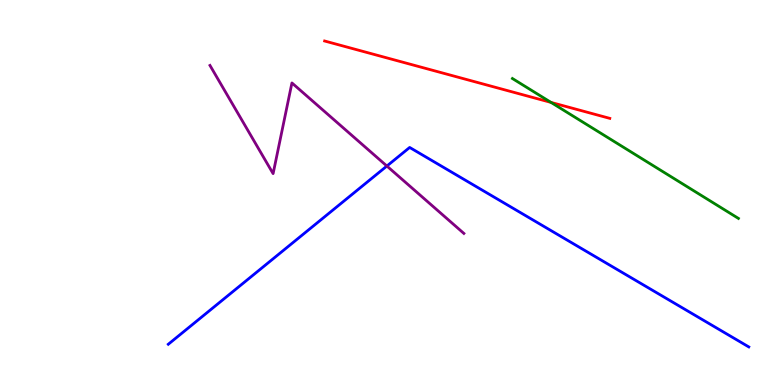[{'lines': ['blue', 'red'], 'intersections': []}, {'lines': ['green', 'red'], 'intersections': [{'x': 7.11, 'y': 7.34}]}, {'lines': ['purple', 'red'], 'intersections': []}, {'lines': ['blue', 'green'], 'intersections': []}, {'lines': ['blue', 'purple'], 'intersections': [{'x': 4.99, 'y': 5.69}]}, {'lines': ['green', 'purple'], 'intersections': []}]